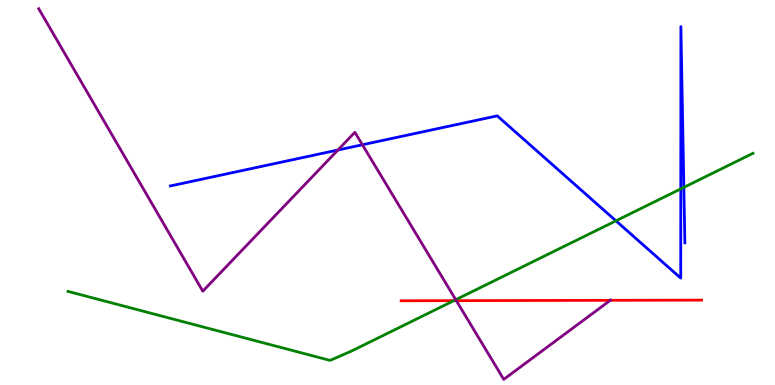[{'lines': ['blue', 'red'], 'intersections': []}, {'lines': ['green', 'red'], 'intersections': [{'x': 5.86, 'y': 2.19}]}, {'lines': ['purple', 'red'], 'intersections': [{'x': 5.89, 'y': 2.19}, {'x': 7.87, 'y': 2.2}]}, {'lines': ['blue', 'green'], 'intersections': [{'x': 7.95, 'y': 4.26}, {'x': 8.78, 'y': 5.09}, {'x': 8.82, 'y': 5.13}]}, {'lines': ['blue', 'purple'], 'intersections': [{'x': 4.36, 'y': 6.1}, {'x': 4.68, 'y': 6.24}]}, {'lines': ['green', 'purple'], 'intersections': [{'x': 5.88, 'y': 2.22}]}]